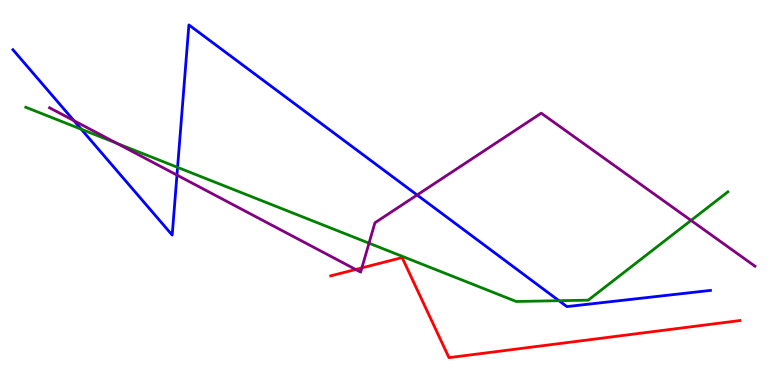[{'lines': ['blue', 'red'], 'intersections': []}, {'lines': ['green', 'red'], 'intersections': []}, {'lines': ['purple', 'red'], 'intersections': [{'x': 4.59, 'y': 3.0}, {'x': 4.67, 'y': 3.04}]}, {'lines': ['blue', 'green'], 'intersections': [{'x': 1.05, 'y': 6.64}, {'x': 2.29, 'y': 5.65}, {'x': 7.21, 'y': 2.19}]}, {'lines': ['blue', 'purple'], 'intersections': [{'x': 0.953, 'y': 6.87}, {'x': 2.28, 'y': 5.45}, {'x': 5.38, 'y': 4.94}]}, {'lines': ['green', 'purple'], 'intersections': [{'x': 1.51, 'y': 6.28}, {'x': 4.76, 'y': 3.68}, {'x': 8.92, 'y': 4.27}]}]